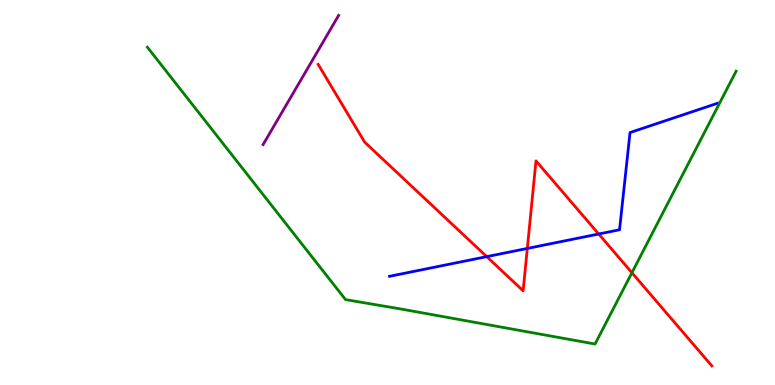[{'lines': ['blue', 'red'], 'intersections': [{'x': 6.28, 'y': 3.33}, {'x': 6.8, 'y': 3.55}, {'x': 7.73, 'y': 3.92}]}, {'lines': ['green', 'red'], 'intersections': [{'x': 8.15, 'y': 2.92}]}, {'lines': ['purple', 'red'], 'intersections': []}, {'lines': ['blue', 'green'], 'intersections': []}, {'lines': ['blue', 'purple'], 'intersections': []}, {'lines': ['green', 'purple'], 'intersections': []}]